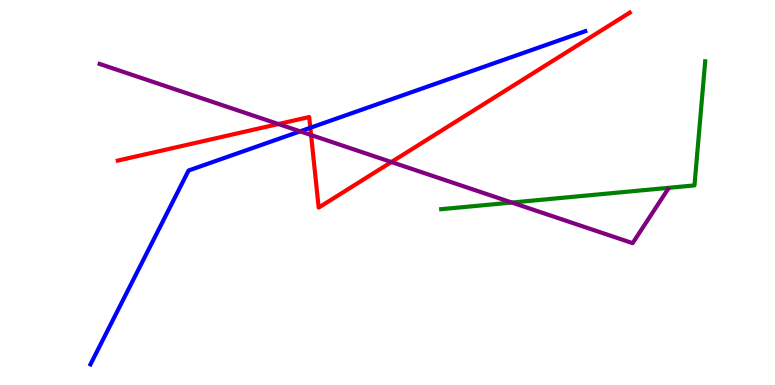[{'lines': ['blue', 'red'], 'intersections': [{'x': 4.0, 'y': 6.68}]}, {'lines': ['green', 'red'], 'intersections': []}, {'lines': ['purple', 'red'], 'intersections': [{'x': 3.59, 'y': 6.78}, {'x': 4.01, 'y': 6.49}, {'x': 5.05, 'y': 5.79}]}, {'lines': ['blue', 'green'], 'intersections': []}, {'lines': ['blue', 'purple'], 'intersections': [{'x': 3.87, 'y': 6.59}]}, {'lines': ['green', 'purple'], 'intersections': [{'x': 6.6, 'y': 4.74}]}]